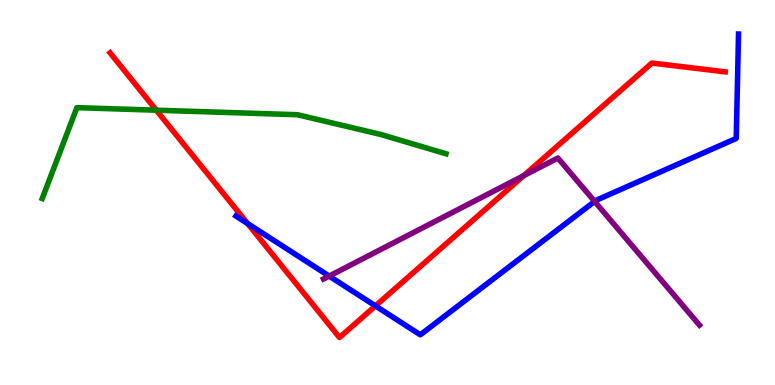[{'lines': ['blue', 'red'], 'intersections': [{'x': 3.2, 'y': 4.19}, {'x': 4.84, 'y': 2.05}]}, {'lines': ['green', 'red'], 'intersections': [{'x': 2.02, 'y': 7.14}]}, {'lines': ['purple', 'red'], 'intersections': [{'x': 6.76, 'y': 5.44}]}, {'lines': ['blue', 'green'], 'intersections': []}, {'lines': ['blue', 'purple'], 'intersections': [{'x': 4.25, 'y': 2.83}, {'x': 7.67, 'y': 4.77}]}, {'lines': ['green', 'purple'], 'intersections': []}]